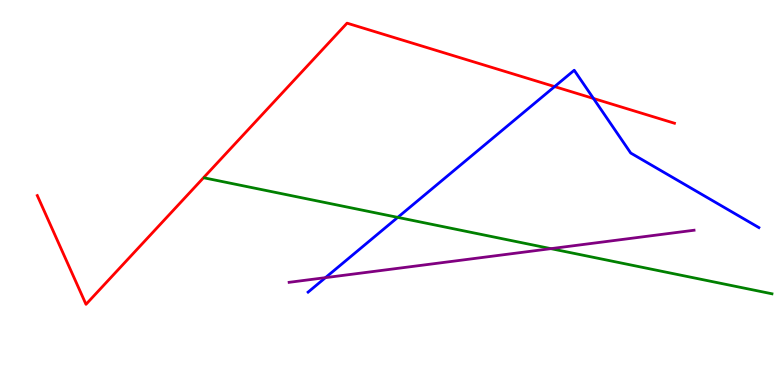[{'lines': ['blue', 'red'], 'intersections': [{'x': 7.16, 'y': 7.75}, {'x': 7.66, 'y': 7.44}]}, {'lines': ['green', 'red'], 'intersections': []}, {'lines': ['purple', 'red'], 'intersections': []}, {'lines': ['blue', 'green'], 'intersections': [{'x': 5.13, 'y': 4.35}]}, {'lines': ['blue', 'purple'], 'intersections': [{'x': 4.2, 'y': 2.79}]}, {'lines': ['green', 'purple'], 'intersections': [{'x': 7.11, 'y': 3.54}]}]